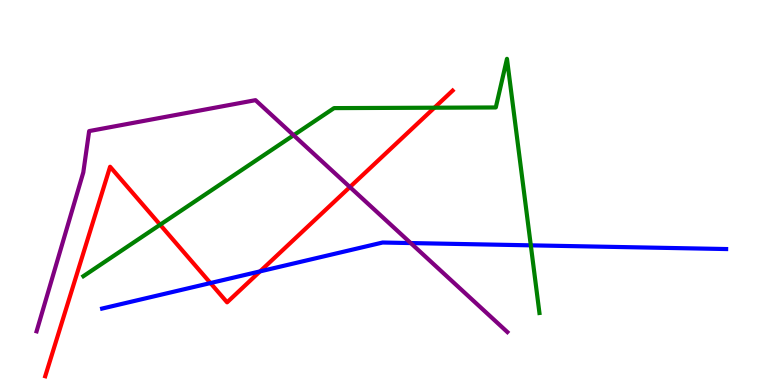[{'lines': ['blue', 'red'], 'intersections': [{'x': 2.72, 'y': 2.65}, {'x': 3.36, 'y': 2.95}]}, {'lines': ['green', 'red'], 'intersections': [{'x': 2.07, 'y': 4.16}, {'x': 5.61, 'y': 7.2}]}, {'lines': ['purple', 'red'], 'intersections': [{'x': 4.51, 'y': 5.14}]}, {'lines': ['blue', 'green'], 'intersections': [{'x': 6.85, 'y': 3.63}]}, {'lines': ['blue', 'purple'], 'intersections': [{'x': 5.3, 'y': 3.69}]}, {'lines': ['green', 'purple'], 'intersections': [{'x': 3.79, 'y': 6.49}]}]